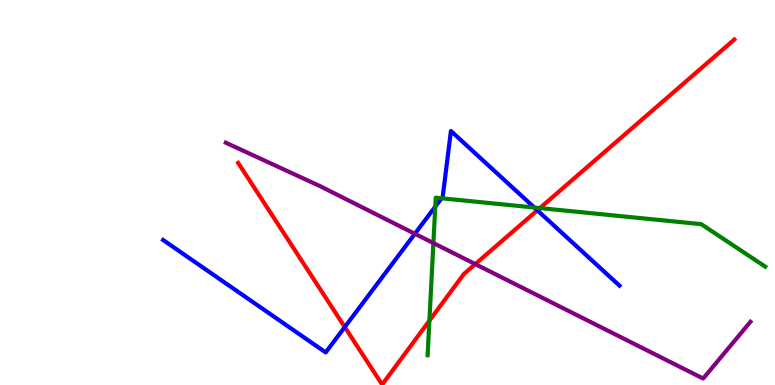[{'lines': ['blue', 'red'], 'intersections': [{'x': 4.45, 'y': 1.51}, {'x': 6.93, 'y': 4.54}]}, {'lines': ['green', 'red'], 'intersections': [{'x': 5.54, 'y': 1.67}, {'x': 6.97, 'y': 4.6}]}, {'lines': ['purple', 'red'], 'intersections': [{'x': 6.13, 'y': 3.14}]}, {'lines': ['blue', 'green'], 'intersections': [{'x': 5.62, 'y': 4.63}, {'x': 5.7, 'y': 4.85}, {'x': 6.89, 'y': 4.61}]}, {'lines': ['blue', 'purple'], 'intersections': [{'x': 5.35, 'y': 3.93}]}, {'lines': ['green', 'purple'], 'intersections': [{'x': 5.59, 'y': 3.69}]}]